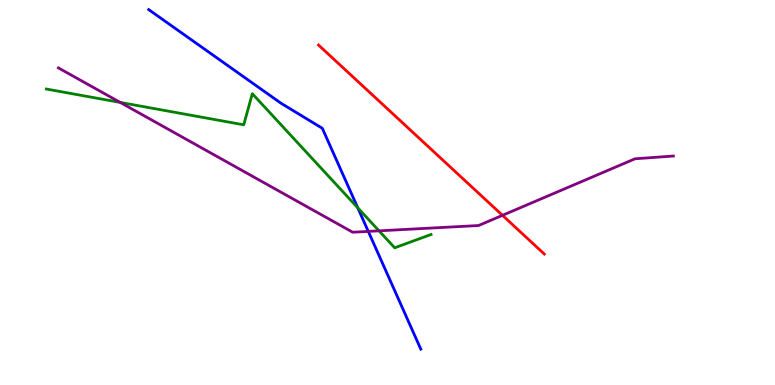[{'lines': ['blue', 'red'], 'intersections': []}, {'lines': ['green', 'red'], 'intersections': []}, {'lines': ['purple', 'red'], 'intersections': [{'x': 6.48, 'y': 4.41}]}, {'lines': ['blue', 'green'], 'intersections': [{'x': 4.62, 'y': 4.6}]}, {'lines': ['blue', 'purple'], 'intersections': [{'x': 4.75, 'y': 3.99}]}, {'lines': ['green', 'purple'], 'intersections': [{'x': 1.55, 'y': 7.34}, {'x': 4.89, 'y': 4.0}]}]